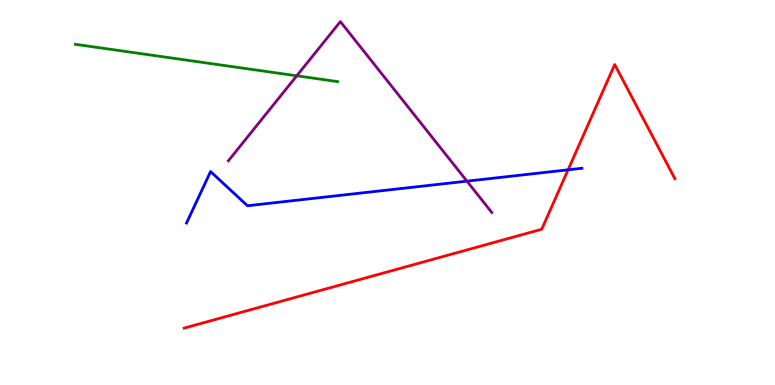[{'lines': ['blue', 'red'], 'intersections': [{'x': 7.33, 'y': 5.59}]}, {'lines': ['green', 'red'], 'intersections': []}, {'lines': ['purple', 'red'], 'intersections': []}, {'lines': ['blue', 'green'], 'intersections': []}, {'lines': ['blue', 'purple'], 'intersections': [{'x': 6.03, 'y': 5.29}]}, {'lines': ['green', 'purple'], 'intersections': [{'x': 3.83, 'y': 8.03}]}]